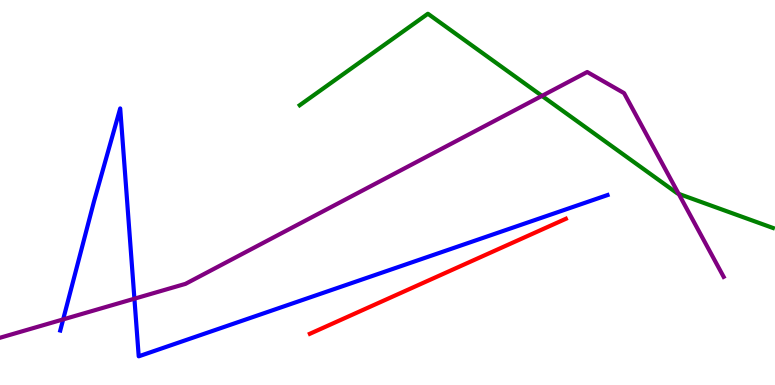[{'lines': ['blue', 'red'], 'intersections': []}, {'lines': ['green', 'red'], 'intersections': []}, {'lines': ['purple', 'red'], 'intersections': []}, {'lines': ['blue', 'green'], 'intersections': []}, {'lines': ['blue', 'purple'], 'intersections': [{'x': 0.815, 'y': 1.7}, {'x': 1.73, 'y': 2.24}]}, {'lines': ['green', 'purple'], 'intersections': [{'x': 6.99, 'y': 7.51}, {'x': 8.76, 'y': 4.96}]}]